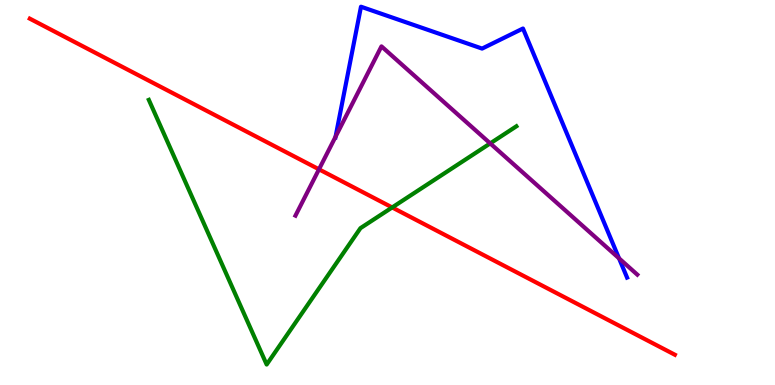[{'lines': ['blue', 'red'], 'intersections': []}, {'lines': ['green', 'red'], 'intersections': [{'x': 5.06, 'y': 4.61}]}, {'lines': ['purple', 'red'], 'intersections': [{'x': 4.12, 'y': 5.6}]}, {'lines': ['blue', 'green'], 'intersections': []}, {'lines': ['blue', 'purple'], 'intersections': [{'x': 4.33, 'y': 6.45}, {'x': 7.99, 'y': 3.29}]}, {'lines': ['green', 'purple'], 'intersections': [{'x': 6.33, 'y': 6.28}]}]